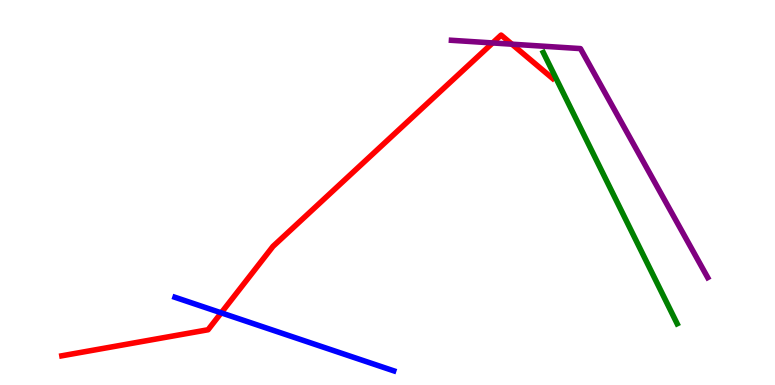[{'lines': ['blue', 'red'], 'intersections': [{'x': 2.85, 'y': 1.87}]}, {'lines': ['green', 'red'], 'intersections': []}, {'lines': ['purple', 'red'], 'intersections': [{'x': 6.36, 'y': 8.88}, {'x': 6.61, 'y': 8.85}]}, {'lines': ['blue', 'green'], 'intersections': []}, {'lines': ['blue', 'purple'], 'intersections': []}, {'lines': ['green', 'purple'], 'intersections': []}]